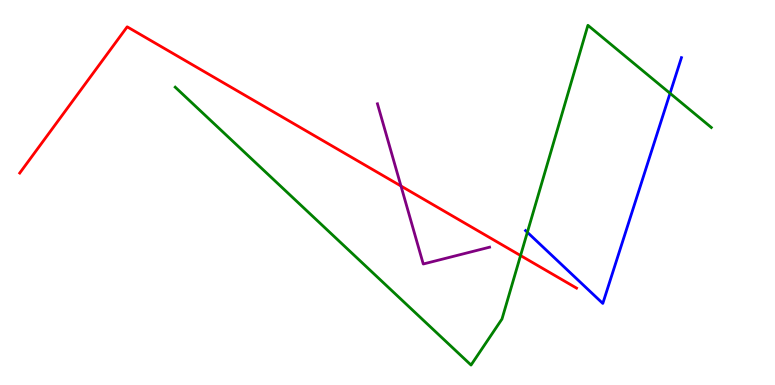[{'lines': ['blue', 'red'], 'intersections': []}, {'lines': ['green', 'red'], 'intersections': [{'x': 6.72, 'y': 3.36}]}, {'lines': ['purple', 'red'], 'intersections': [{'x': 5.17, 'y': 5.17}]}, {'lines': ['blue', 'green'], 'intersections': [{'x': 6.8, 'y': 3.97}, {'x': 8.65, 'y': 7.58}]}, {'lines': ['blue', 'purple'], 'intersections': []}, {'lines': ['green', 'purple'], 'intersections': []}]